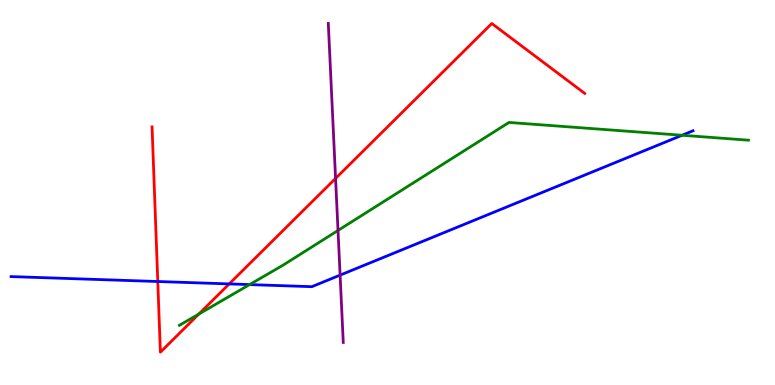[{'lines': ['blue', 'red'], 'intersections': [{'x': 2.04, 'y': 2.69}, {'x': 2.96, 'y': 2.63}]}, {'lines': ['green', 'red'], 'intersections': [{'x': 2.57, 'y': 1.84}]}, {'lines': ['purple', 'red'], 'intersections': [{'x': 4.33, 'y': 5.37}]}, {'lines': ['blue', 'green'], 'intersections': [{'x': 3.22, 'y': 2.61}, {'x': 8.8, 'y': 6.49}]}, {'lines': ['blue', 'purple'], 'intersections': [{'x': 4.39, 'y': 2.85}]}, {'lines': ['green', 'purple'], 'intersections': [{'x': 4.36, 'y': 4.01}]}]